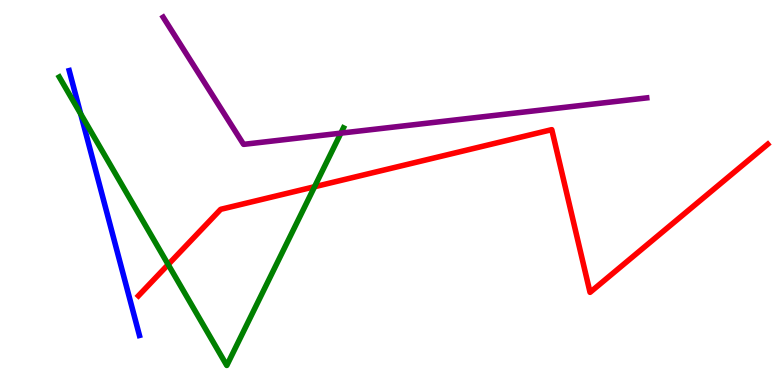[{'lines': ['blue', 'red'], 'intersections': []}, {'lines': ['green', 'red'], 'intersections': [{'x': 2.17, 'y': 3.13}, {'x': 4.06, 'y': 5.15}]}, {'lines': ['purple', 'red'], 'intersections': []}, {'lines': ['blue', 'green'], 'intersections': [{'x': 1.04, 'y': 7.04}]}, {'lines': ['blue', 'purple'], 'intersections': []}, {'lines': ['green', 'purple'], 'intersections': [{'x': 4.4, 'y': 6.54}]}]